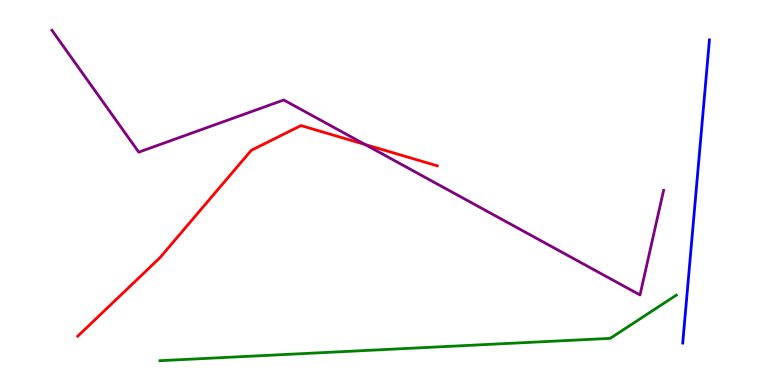[{'lines': ['blue', 'red'], 'intersections': []}, {'lines': ['green', 'red'], 'intersections': []}, {'lines': ['purple', 'red'], 'intersections': [{'x': 4.71, 'y': 6.25}]}, {'lines': ['blue', 'green'], 'intersections': []}, {'lines': ['blue', 'purple'], 'intersections': []}, {'lines': ['green', 'purple'], 'intersections': []}]